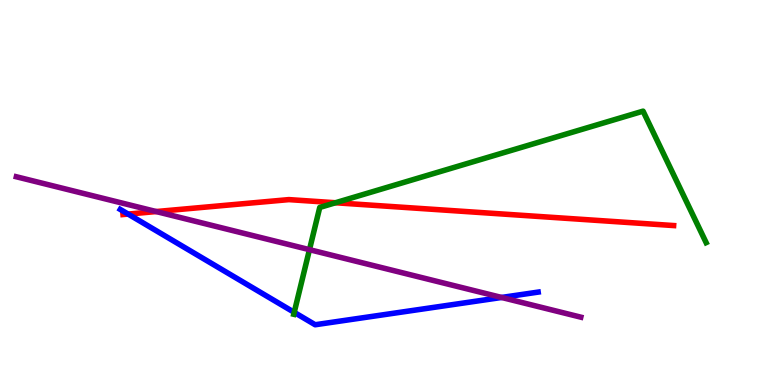[{'lines': ['blue', 'red'], 'intersections': [{'x': 1.65, 'y': 4.44}]}, {'lines': ['green', 'red'], 'intersections': [{'x': 4.33, 'y': 4.73}]}, {'lines': ['purple', 'red'], 'intersections': [{'x': 2.02, 'y': 4.51}]}, {'lines': ['blue', 'green'], 'intersections': [{'x': 3.8, 'y': 1.89}]}, {'lines': ['blue', 'purple'], 'intersections': [{'x': 6.47, 'y': 2.27}]}, {'lines': ['green', 'purple'], 'intersections': [{'x': 3.99, 'y': 3.52}]}]